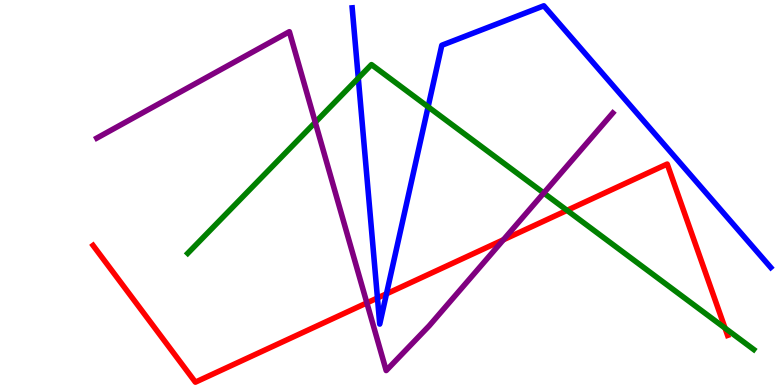[{'lines': ['blue', 'red'], 'intersections': [{'x': 4.87, 'y': 2.26}, {'x': 4.99, 'y': 2.37}]}, {'lines': ['green', 'red'], 'intersections': [{'x': 7.32, 'y': 4.54}, {'x': 9.36, 'y': 1.48}]}, {'lines': ['purple', 'red'], 'intersections': [{'x': 4.73, 'y': 2.13}, {'x': 6.5, 'y': 3.77}]}, {'lines': ['blue', 'green'], 'intersections': [{'x': 4.62, 'y': 7.97}, {'x': 5.52, 'y': 7.23}]}, {'lines': ['blue', 'purple'], 'intersections': []}, {'lines': ['green', 'purple'], 'intersections': [{'x': 4.07, 'y': 6.82}, {'x': 7.02, 'y': 4.99}]}]